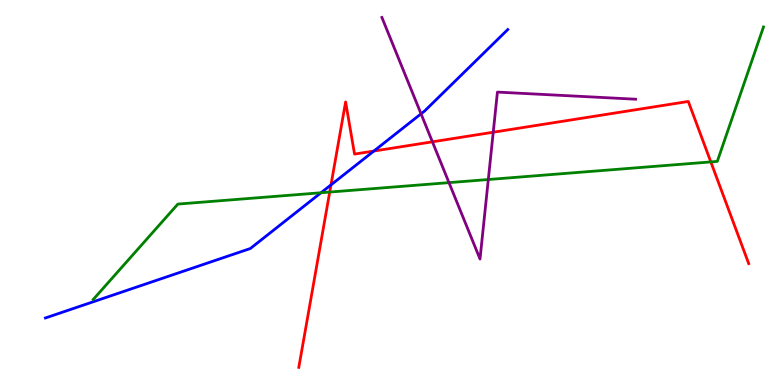[{'lines': ['blue', 'red'], 'intersections': [{'x': 4.27, 'y': 5.2}, {'x': 4.82, 'y': 6.08}]}, {'lines': ['green', 'red'], 'intersections': [{'x': 4.25, 'y': 5.01}, {'x': 9.17, 'y': 5.79}]}, {'lines': ['purple', 'red'], 'intersections': [{'x': 5.58, 'y': 6.32}, {'x': 6.36, 'y': 6.57}]}, {'lines': ['blue', 'green'], 'intersections': [{'x': 4.14, 'y': 4.99}]}, {'lines': ['blue', 'purple'], 'intersections': [{'x': 5.43, 'y': 7.04}]}, {'lines': ['green', 'purple'], 'intersections': [{'x': 5.79, 'y': 5.26}, {'x': 6.3, 'y': 5.34}]}]